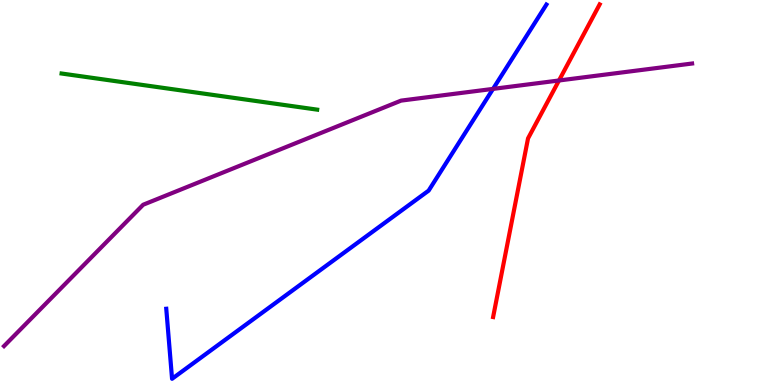[{'lines': ['blue', 'red'], 'intersections': []}, {'lines': ['green', 'red'], 'intersections': []}, {'lines': ['purple', 'red'], 'intersections': [{'x': 7.21, 'y': 7.91}]}, {'lines': ['blue', 'green'], 'intersections': []}, {'lines': ['blue', 'purple'], 'intersections': [{'x': 6.36, 'y': 7.69}]}, {'lines': ['green', 'purple'], 'intersections': []}]